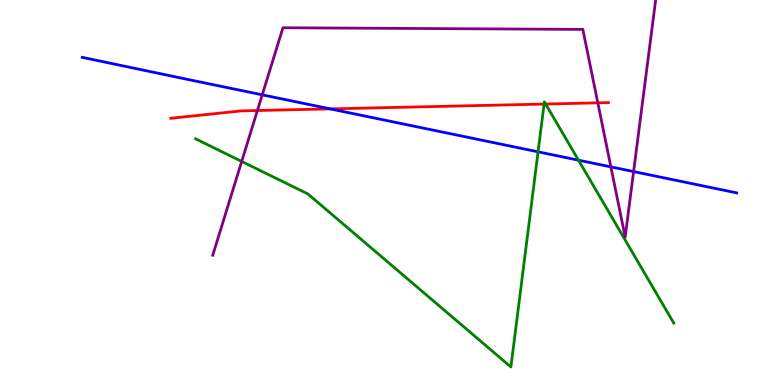[{'lines': ['blue', 'red'], 'intersections': [{'x': 4.26, 'y': 7.17}]}, {'lines': ['green', 'red'], 'intersections': [{'x': 7.02, 'y': 7.3}, {'x': 7.04, 'y': 7.3}]}, {'lines': ['purple', 'red'], 'intersections': [{'x': 3.32, 'y': 7.13}, {'x': 7.71, 'y': 7.33}]}, {'lines': ['blue', 'green'], 'intersections': [{'x': 6.94, 'y': 6.06}, {'x': 7.46, 'y': 5.84}]}, {'lines': ['blue', 'purple'], 'intersections': [{'x': 3.38, 'y': 7.54}, {'x': 7.88, 'y': 5.67}, {'x': 8.18, 'y': 5.54}]}, {'lines': ['green', 'purple'], 'intersections': [{'x': 3.12, 'y': 5.81}]}]